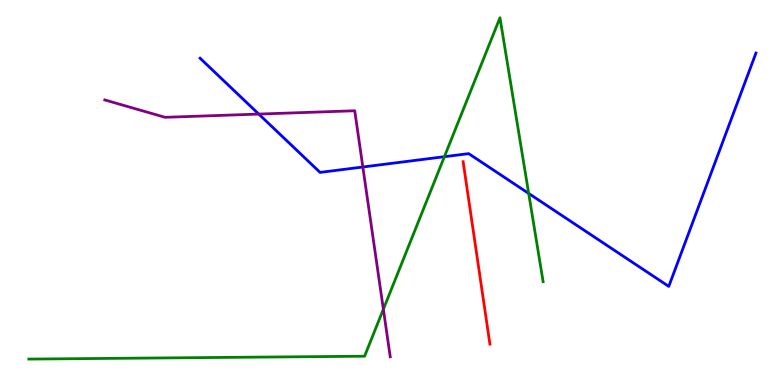[{'lines': ['blue', 'red'], 'intersections': []}, {'lines': ['green', 'red'], 'intersections': []}, {'lines': ['purple', 'red'], 'intersections': []}, {'lines': ['blue', 'green'], 'intersections': [{'x': 5.73, 'y': 5.93}, {'x': 6.82, 'y': 4.98}]}, {'lines': ['blue', 'purple'], 'intersections': [{'x': 3.34, 'y': 7.04}, {'x': 4.68, 'y': 5.66}]}, {'lines': ['green', 'purple'], 'intersections': [{'x': 4.95, 'y': 1.97}]}]